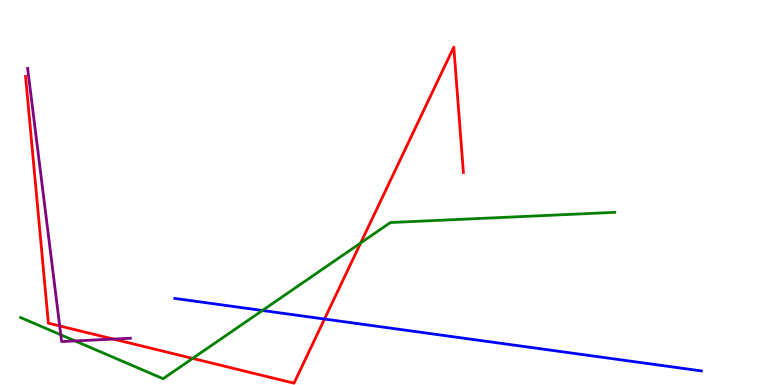[{'lines': ['blue', 'red'], 'intersections': [{'x': 4.19, 'y': 1.71}]}, {'lines': ['green', 'red'], 'intersections': [{'x': 2.49, 'y': 0.691}, {'x': 4.65, 'y': 3.69}]}, {'lines': ['purple', 'red'], 'intersections': [{'x': 0.77, 'y': 1.53}, {'x': 1.46, 'y': 1.19}]}, {'lines': ['blue', 'green'], 'intersections': [{'x': 3.39, 'y': 1.94}]}, {'lines': ['blue', 'purple'], 'intersections': []}, {'lines': ['green', 'purple'], 'intersections': [{'x': 0.785, 'y': 1.3}, {'x': 0.969, 'y': 1.14}]}]